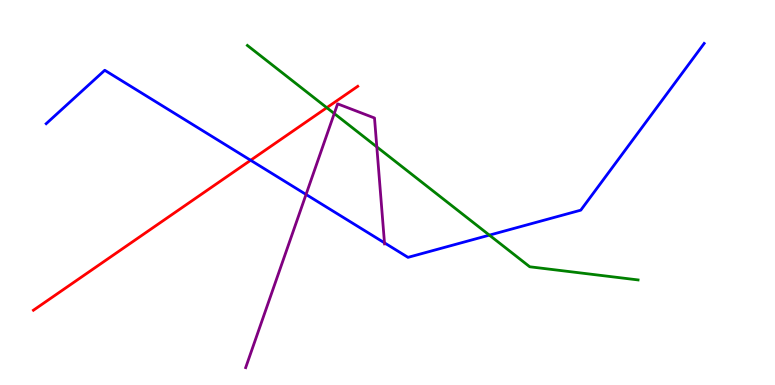[{'lines': ['blue', 'red'], 'intersections': [{'x': 3.23, 'y': 5.84}]}, {'lines': ['green', 'red'], 'intersections': [{'x': 4.22, 'y': 7.2}]}, {'lines': ['purple', 'red'], 'intersections': []}, {'lines': ['blue', 'green'], 'intersections': [{'x': 6.31, 'y': 3.89}]}, {'lines': ['blue', 'purple'], 'intersections': [{'x': 3.95, 'y': 4.95}, {'x': 4.96, 'y': 3.69}]}, {'lines': ['green', 'purple'], 'intersections': [{'x': 4.31, 'y': 7.05}, {'x': 4.86, 'y': 6.18}]}]